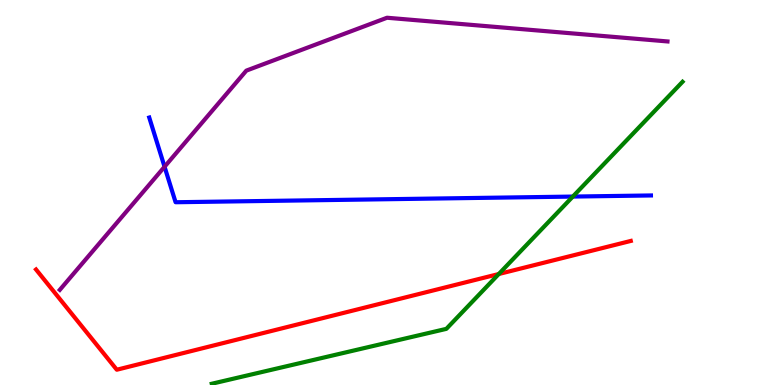[{'lines': ['blue', 'red'], 'intersections': []}, {'lines': ['green', 'red'], 'intersections': [{'x': 6.44, 'y': 2.88}]}, {'lines': ['purple', 'red'], 'intersections': []}, {'lines': ['blue', 'green'], 'intersections': [{'x': 7.39, 'y': 4.89}]}, {'lines': ['blue', 'purple'], 'intersections': [{'x': 2.12, 'y': 5.67}]}, {'lines': ['green', 'purple'], 'intersections': []}]